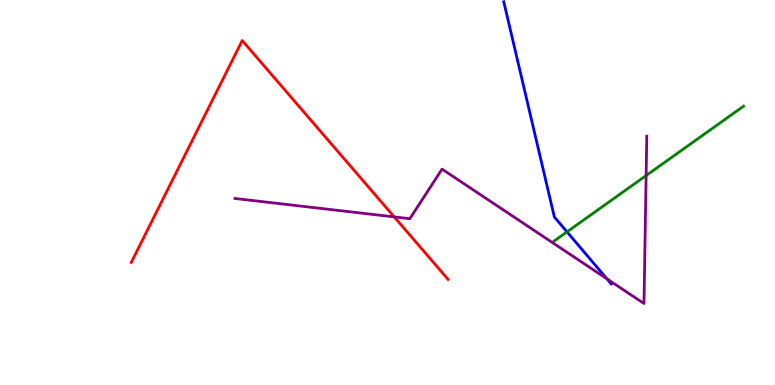[{'lines': ['blue', 'red'], 'intersections': []}, {'lines': ['green', 'red'], 'intersections': []}, {'lines': ['purple', 'red'], 'intersections': [{'x': 5.09, 'y': 4.37}]}, {'lines': ['blue', 'green'], 'intersections': [{'x': 7.32, 'y': 3.98}]}, {'lines': ['blue', 'purple'], 'intersections': [{'x': 7.83, 'y': 2.76}]}, {'lines': ['green', 'purple'], 'intersections': [{'x': 8.34, 'y': 5.44}]}]